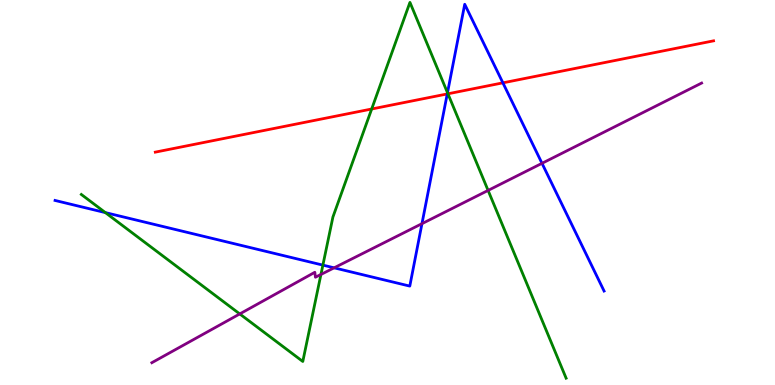[{'lines': ['blue', 'red'], 'intersections': [{'x': 5.77, 'y': 7.56}, {'x': 6.49, 'y': 7.85}]}, {'lines': ['green', 'red'], 'intersections': [{'x': 4.8, 'y': 7.17}, {'x': 5.78, 'y': 7.56}]}, {'lines': ['purple', 'red'], 'intersections': []}, {'lines': ['blue', 'green'], 'intersections': [{'x': 1.36, 'y': 4.48}, {'x': 4.17, 'y': 3.11}, {'x': 5.77, 'y': 7.59}]}, {'lines': ['blue', 'purple'], 'intersections': [{'x': 4.31, 'y': 3.04}, {'x': 5.44, 'y': 4.19}, {'x': 6.99, 'y': 5.76}]}, {'lines': ['green', 'purple'], 'intersections': [{'x': 3.09, 'y': 1.85}, {'x': 4.14, 'y': 2.87}, {'x': 6.3, 'y': 5.05}]}]